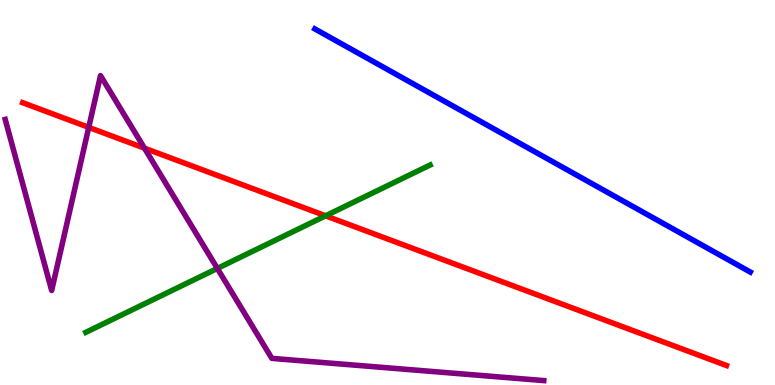[{'lines': ['blue', 'red'], 'intersections': []}, {'lines': ['green', 'red'], 'intersections': [{'x': 4.2, 'y': 4.39}]}, {'lines': ['purple', 'red'], 'intersections': [{'x': 1.15, 'y': 6.69}, {'x': 1.86, 'y': 6.15}]}, {'lines': ['blue', 'green'], 'intersections': []}, {'lines': ['blue', 'purple'], 'intersections': []}, {'lines': ['green', 'purple'], 'intersections': [{'x': 2.8, 'y': 3.03}]}]